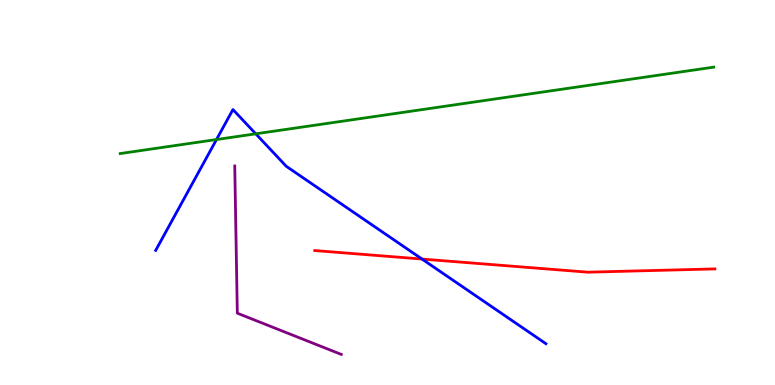[{'lines': ['blue', 'red'], 'intersections': [{'x': 5.45, 'y': 3.27}]}, {'lines': ['green', 'red'], 'intersections': []}, {'lines': ['purple', 'red'], 'intersections': []}, {'lines': ['blue', 'green'], 'intersections': [{'x': 2.79, 'y': 6.38}, {'x': 3.3, 'y': 6.52}]}, {'lines': ['blue', 'purple'], 'intersections': []}, {'lines': ['green', 'purple'], 'intersections': []}]